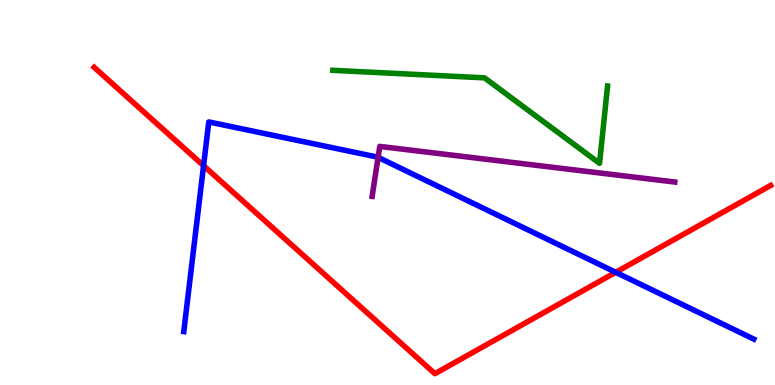[{'lines': ['blue', 'red'], 'intersections': [{'x': 2.63, 'y': 5.7}, {'x': 7.94, 'y': 2.93}]}, {'lines': ['green', 'red'], 'intersections': []}, {'lines': ['purple', 'red'], 'intersections': []}, {'lines': ['blue', 'green'], 'intersections': []}, {'lines': ['blue', 'purple'], 'intersections': [{'x': 4.88, 'y': 5.91}]}, {'lines': ['green', 'purple'], 'intersections': []}]